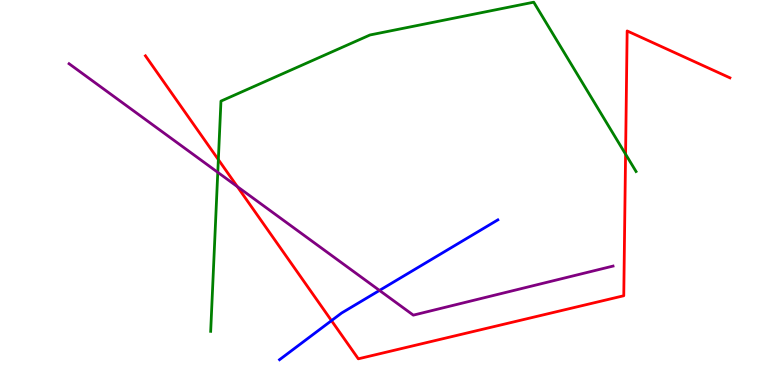[{'lines': ['blue', 'red'], 'intersections': [{'x': 4.28, 'y': 1.67}]}, {'lines': ['green', 'red'], 'intersections': [{'x': 2.82, 'y': 5.85}, {'x': 8.07, 'y': 6.0}]}, {'lines': ['purple', 'red'], 'intersections': [{'x': 3.06, 'y': 5.15}]}, {'lines': ['blue', 'green'], 'intersections': []}, {'lines': ['blue', 'purple'], 'intersections': [{'x': 4.9, 'y': 2.46}]}, {'lines': ['green', 'purple'], 'intersections': [{'x': 2.81, 'y': 5.52}]}]